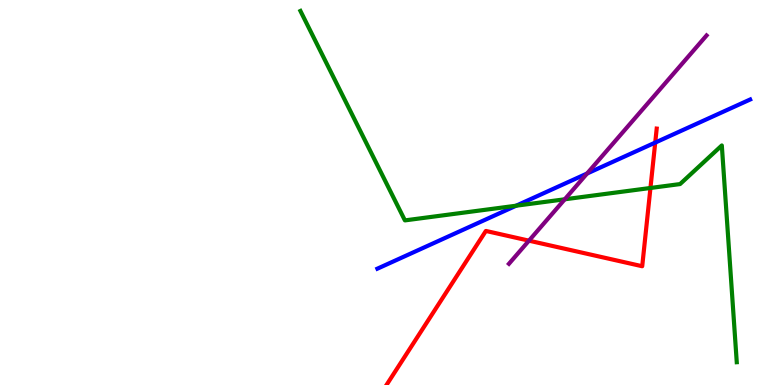[{'lines': ['blue', 'red'], 'intersections': [{'x': 8.45, 'y': 6.3}]}, {'lines': ['green', 'red'], 'intersections': [{'x': 8.39, 'y': 5.12}]}, {'lines': ['purple', 'red'], 'intersections': [{'x': 6.83, 'y': 3.75}]}, {'lines': ['blue', 'green'], 'intersections': [{'x': 6.66, 'y': 4.66}]}, {'lines': ['blue', 'purple'], 'intersections': [{'x': 7.58, 'y': 5.49}]}, {'lines': ['green', 'purple'], 'intersections': [{'x': 7.29, 'y': 4.82}]}]